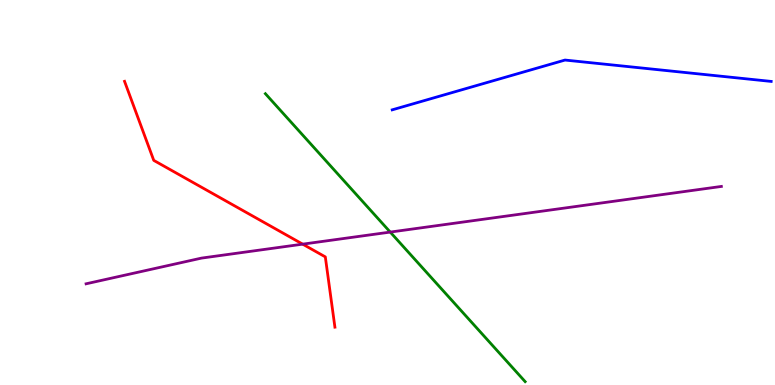[{'lines': ['blue', 'red'], 'intersections': []}, {'lines': ['green', 'red'], 'intersections': []}, {'lines': ['purple', 'red'], 'intersections': [{'x': 3.91, 'y': 3.66}]}, {'lines': ['blue', 'green'], 'intersections': []}, {'lines': ['blue', 'purple'], 'intersections': []}, {'lines': ['green', 'purple'], 'intersections': [{'x': 5.04, 'y': 3.97}]}]